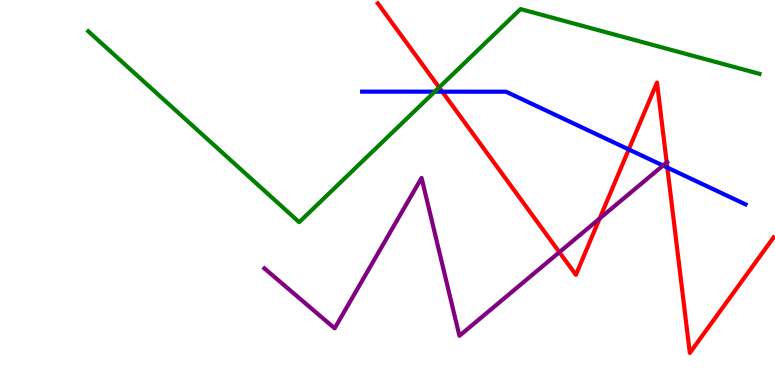[{'lines': ['blue', 'red'], 'intersections': [{'x': 5.71, 'y': 7.62}, {'x': 8.11, 'y': 6.12}, {'x': 8.61, 'y': 5.65}]}, {'lines': ['green', 'red'], 'intersections': [{'x': 5.67, 'y': 7.73}]}, {'lines': ['purple', 'red'], 'intersections': [{'x': 7.22, 'y': 3.45}, {'x': 7.74, 'y': 4.32}, {'x': 8.6, 'y': 5.78}]}, {'lines': ['blue', 'green'], 'intersections': [{'x': 5.61, 'y': 7.62}]}, {'lines': ['blue', 'purple'], 'intersections': [{'x': 8.55, 'y': 5.7}]}, {'lines': ['green', 'purple'], 'intersections': []}]